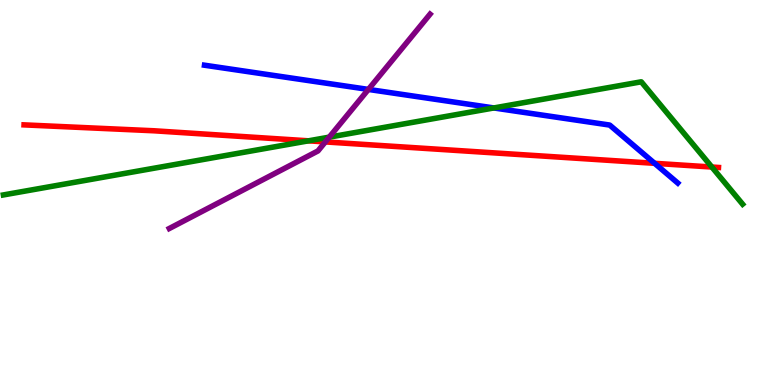[{'lines': ['blue', 'red'], 'intersections': [{'x': 8.45, 'y': 5.76}]}, {'lines': ['green', 'red'], 'intersections': [{'x': 3.98, 'y': 6.34}, {'x': 9.19, 'y': 5.66}]}, {'lines': ['purple', 'red'], 'intersections': [{'x': 4.2, 'y': 6.31}]}, {'lines': ['blue', 'green'], 'intersections': [{'x': 6.37, 'y': 7.2}]}, {'lines': ['blue', 'purple'], 'intersections': [{'x': 4.75, 'y': 7.68}]}, {'lines': ['green', 'purple'], 'intersections': [{'x': 4.25, 'y': 6.44}]}]